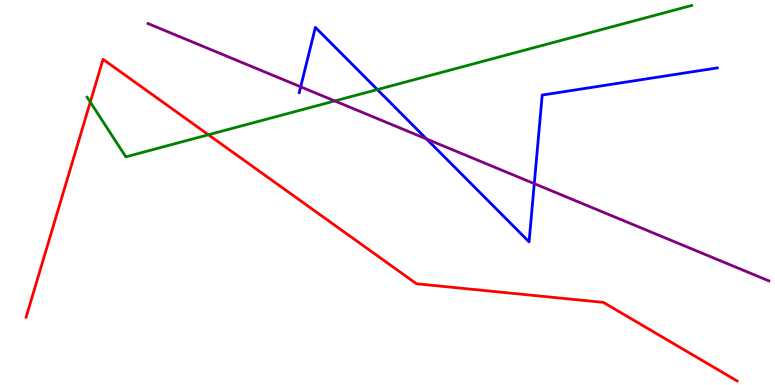[{'lines': ['blue', 'red'], 'intersections': []}, {'lines': ['green', 'red'], 'intersections': [{'x': 1.16, 'y': 7.35}, {'x': 2.69, 'y': 6.5}]}, {'lines': ['purple', 'red'], 'intersections': []}, {'lines': ['blue', 'green'], 'intersections': [{'x': 4.87, 'y': 7.67}]}, {'lines': ['blue', 'purple'], 'intersections': [{'x': 3.88, 'y': 7.74}, {'x': 5.5, 'y': 6.39}, {'x': 6.89, 'y': 5.23}]}, {'lines': ['green', 'purple'], 'intersections': [{'x': 4.32, 'y': 7.38}]}]